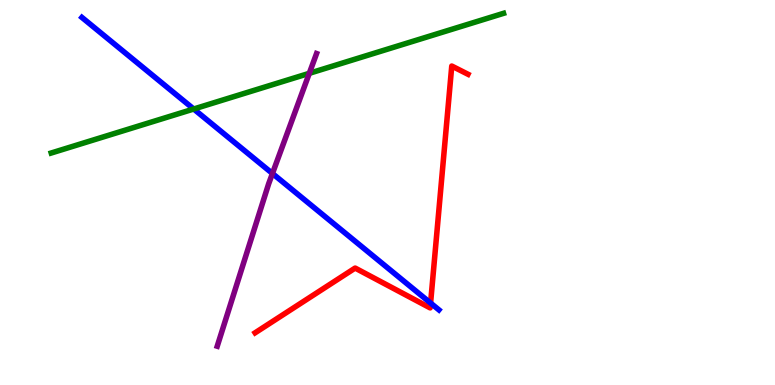[{'lines': ['blue', 'red'], 'intersections': [{'x': 5.56, 'y': 2.13}]}, {'lines': ['green', 'red'], 'intersections': []}, {'lines': ['purple', 'red'], 'intersections': []}, {'lines': ['blue', 'green'], 'intersections': [{'x': 2.5, 'y': 7.17}]}, {'lines': ['blue', 'purple'], 'intersections': [{'x': 3.52, 'y': 5.49}]}, {'lines': ['green', 'purple'], 'intersections': [{'x': 3.99, 'y': 8.1}]}]